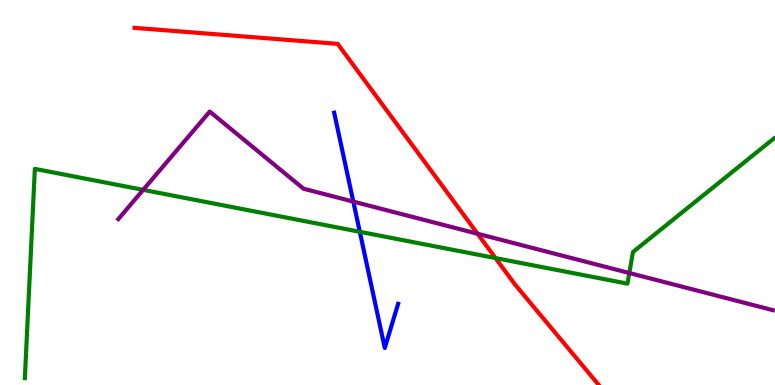[{'lines': ['blue', 'red'], 'intersections': []}, {'lines': ['green', 'red'], 'intersections': [{'x': 6.39, 'y': 3.3}]}, {'lines': ['purple', 'red'], 'intersections': [{'x': 6.16, 'y': 3.93}]}, {'lines': ['blue', 'green'], 'intersections': [{'x': 4.64, 'y': 3.98}]}, {'lines': ['blue', 'purple'], 'intersections': [{'x': 4.56, 'y': 4.76}]}, {'lines': ['green', 'purple'], 'intersections': [{'x': 1.85, 'y': 5.07}, {'x': 8.12, 'y': 2.91}]}]